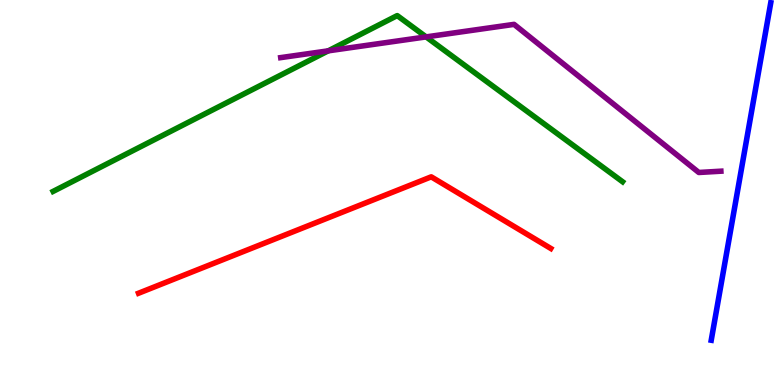[{'lines': ['blue', 'red'], 'intersections': []}, {'lines': ['green', 'red'], 'intersections': []}, {'lines': ['purple', 'red'], 'intersections': []}, {'lines': ['blue', 'green'], 'intersections': []}, {'lines': ['blue', 'purple'], 'intersections': []}, {'lines': ['green', 'purple'], 'intersections': [{'x': 4.24, 'y': 8.68}, {'x': 5.5, 'y': 9.04}]}]